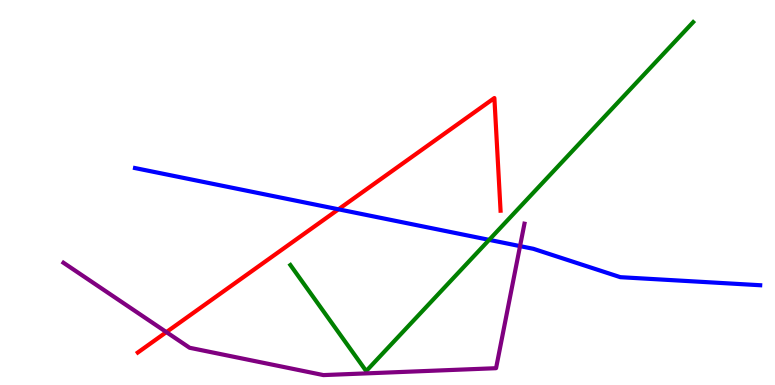[{'lines': ['blue', 'red'], 'intersections': [{'x': 4.37, 'y': 4.56}]}, {'lines': ['green', 'red'], 'intersections': []}, {'lines': ['purple', 'red'], 'intersections': [{'x': 2.15, 'y': 1.37}]}, {'lines': ['blue', 'green'], 'intersections': [{'x': 6.31, 'y': 3.77}]}, {'lines': ['blue', 'purple'], 'intersections': [{'x': 6.71, 'y': 3.61}]}, {'lines': ['green', 'purple'], 'intersections': []}]